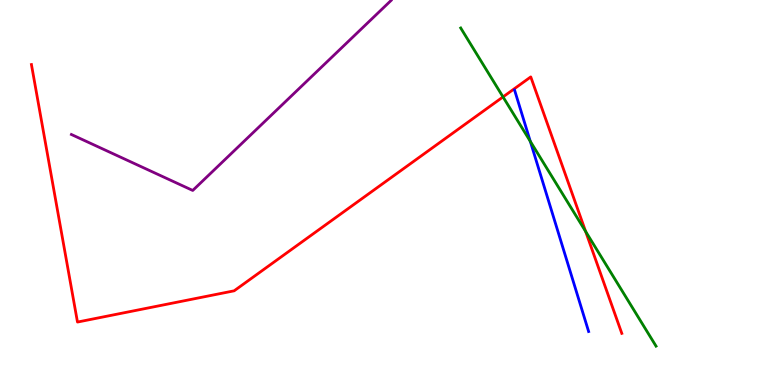[{'lines': ['blue', 'red'], 'intersections': []}, {'lines': ['green', 'red'], 'intersections': [{'x': 6.49, 'y': 7.48}, {'x': 7.56, 'y': 3.99}]}, {'lines': ['purple', 'red'], 'intersections': []}, {'lines': ['blue', 'green'], 'intersections': [{'x': 6.84, 'y': 6.33}]}, {'lines': ['blue', 'purple'], 'intersections': []}, {'lines': ['green', 'purple'], 'intersections': []}]